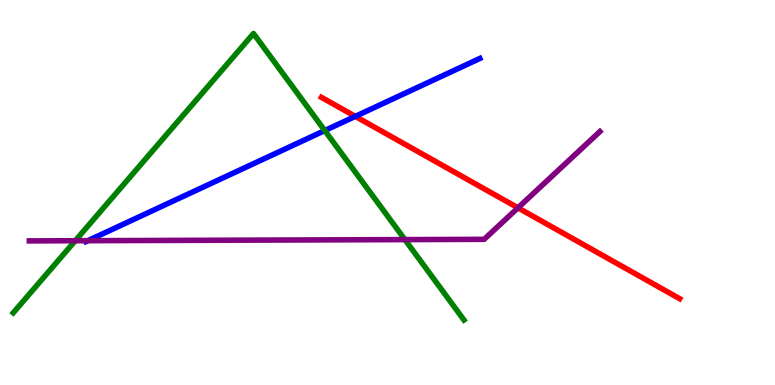[{'lines': ['blue', 'red'], 'intersections': [{'x': 4.58, 'y': 6.98}]}, {'lines': ['green', 'red'], 'intersections': []}, {'lines': ['purple', 'red'], 'intersections': [{'x': 6.68, 'y': 4.6}]}, {'lines': ['blue', 'green'], 'intersections': [{'x': 4.19, 'y': 6.61}]}, {'lines': ['blue', 'purple'], 'intersections': [{'x': 1.13, 'y': 3.75}]}, {'lines': ['green', 'purple'], 'intersections': [{'x': 0.971, 'y': 3.75}, {'x': 5.22, 'y': 3.78}]}]